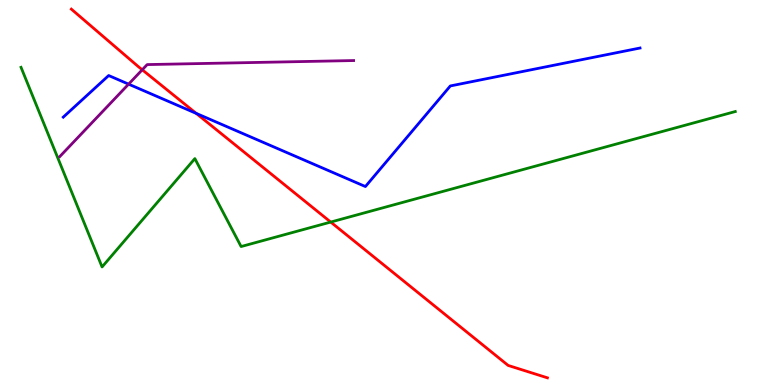[{'lines': ['blue', 'red'], 'intersections': [{'x': 2.53, 'y': 7.06}]}, {'lines': ['green', 'red'], 'intersections': [{'x': 4.27, 'y': 4.23}]}, {'lines': ['purple', 'red'], 'intersections': [{'x': 1.84, 'y': 8.19}]}, {'lines': ['blue', 'green'], 'intersections': []}, {'lines': ['blue', 'purple'], 'intersections': [{'x': 1.66, 'y': 7.81}]}, {'lines': ['green', 'purple'], 'intersections': []}]